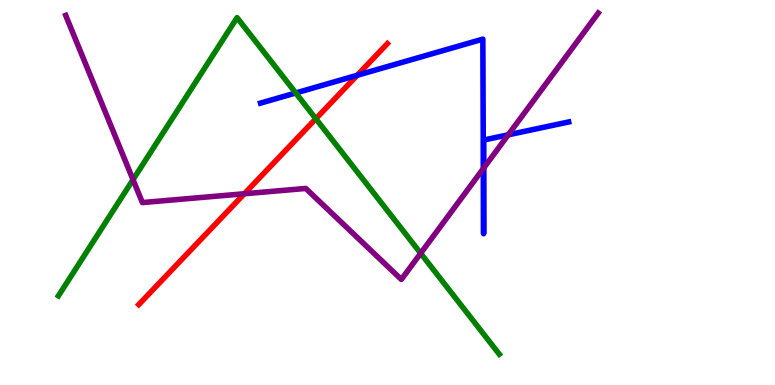[{'lines': ['blue', 'red'], 'intersections': [{'x': 4.61, 'y': 8.04}]}, {'lines': ['green', 'red'], 'intersections': [{'x': 4.08, 'y': 6.92}]}, {'lines': ['purple', 'red'], 'intersections': [{'x': 3.15, 'y': 4.97}]}, {'lines': ['blue', 'green'], 'intersections': [{'x': 3.82, 'y': 7.59}]}, {'lines': ['blue', 'purple'], 'intersections': [{'x': 6.24, 'y': 5.62}, {'x': 6.24, 'y': 5.64}, {'x': 6.56, 'y': 6.5}]}, {'lines': ['green', 'purple'], 'intersections': [{'x': 1.72, 'y': 5.33}, {'x': 5.43, 'y': 3.42}]}]